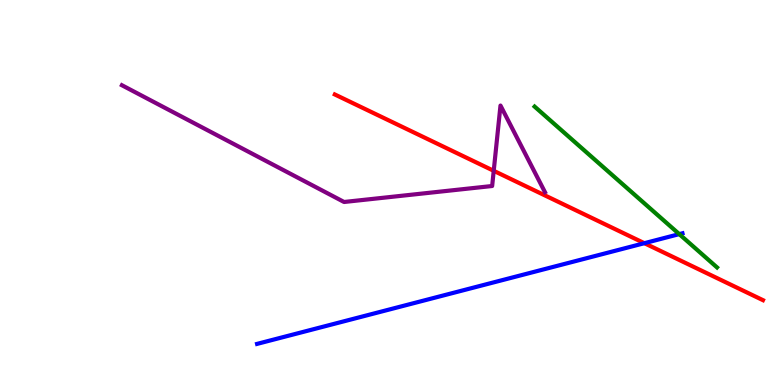[{'lines': ['blue', 'red'], 'intersections': [{'x': 8.31, 'y': 3.68}]}, {'lines': ['green', 'red'], 'intersections': []}, {'lines': ['purple', 'red'], 'intersections': [{'x': 6.37, 'y': 5.56}]}, {'lines': ['blue', 'green'], 'intersections': [{'x': 8.76, 'y': 3.92}]}, {'lines': ['blue', 'purple'], 'intersections': []}, {'lines': ['green', 'purple'], 'intersections': []}]